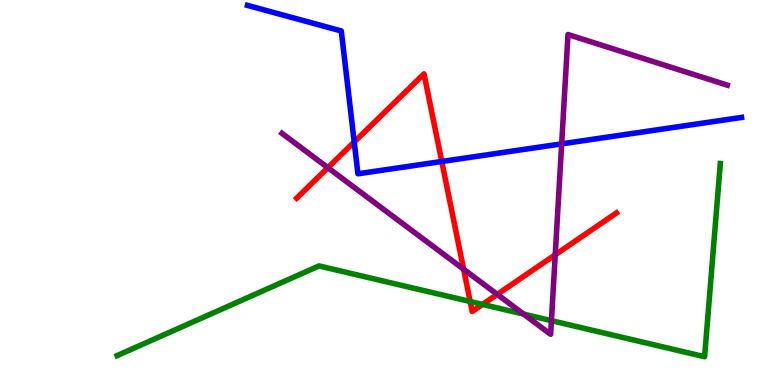[{'lines': ['blue', 'red'], 'intersections': [{'x': 4.57, 'y': 6.31}, {'x': 5.7, 'y': 5.81}]}, {'lines': ['green', 'red'], 'intersections': [{'x': 6.07, 'y': 2.17}, {'x': 6.23, 'y': 2.09}]}, {'lines': ['purple', 'red'], 'intersections': [{'x': 4.23, 'y': 5.64}, {'x': 5.98, 'y': 3.01}, {'x': 6.42, 'y': 2.35}, {'x': 7.16, 'y': 3.38}]}, {'lines': ['blue', 'green'], 'intersections': []}, {'lines': ['blue', 'purple'], 'intersections': [{'x': 7.25, 'y': 6.26}]}, {'lines': ['green', 'purple'], 'intersections': [{'x': 6.76, 'y': 1.84}, {'x': 7.12, 'y': 1.67}]}]